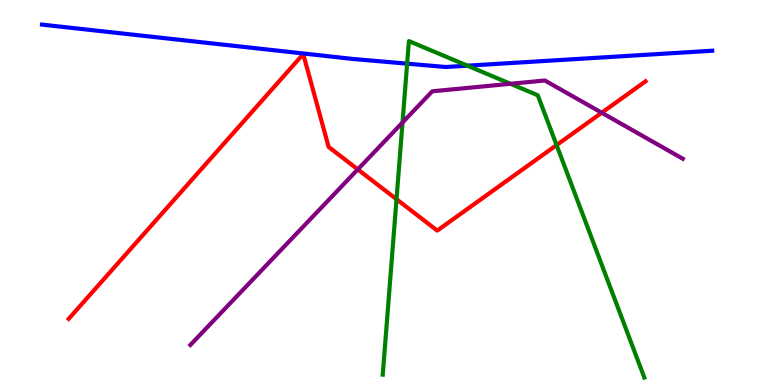[{'lines': ['blue', 'red'], 'intersections': []}, {'lines': ['green', 'red'], 'intersections': [{'x': 5.12, 'y': 4.83}, {'x': 7.18, 'y': 6.23}]}, {'lines': ['purple', 'red'], 'intersections': [{'x': 4.62, 'y': 5.6}, {'x': 7.76, 'y': 7.07}]}, {'lines': ['blue', 'green'], 'intersections': [{'x': 5.25, 'y': 8.35}, {'x': 6.03, 'y': 8.29}]}, {'lines': ['blue', 'purple'], 'intersections': []}, {'lines': ['green', 'purple'], 'intersections': [{'x': 5.19, 'y': 6.82}, {'x': 6.59, 'y': 7.82}]}]